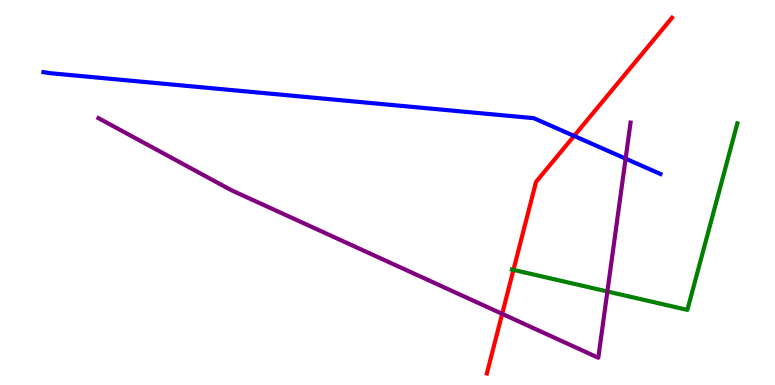[{'lines': ['blue', 'red'], 'intersections': [{'x': 7.41, 'y': 6.47}]}, {'lines': ['green', 'red'], 'intersections': [{'x': 6.63, 'y': 2.99}]}, {'lines': ['purple', 'red'], 'intersections': [{'x': 6.48, 'y': 1.85}]}, {'lines': ['blue', 'green'], 'intersections': []}, {'lines': ['blue', 'purple'], 'intersections': [{'x': 8.07, 'y': 5.88}]}, {'lines': ['green', 'purple'], 'intersections': [{'x': 7.84, 'y': 2.43}]}]